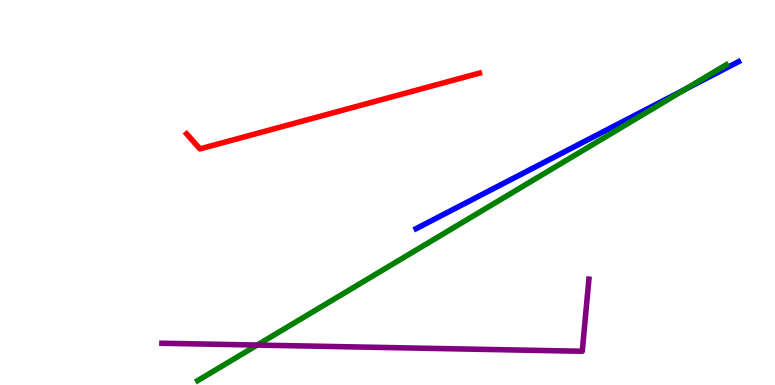[{'lines': ['blue', 'red'], 'intersections': []}, {'lines': ['green', 'red'], 'intersections': []}, {'lines': ['purple', 'red'], 'intersections': []}, {'lines': ['blue', 'green'], 'intersections': [{'x': 8.84, 'y': 7.68}]}, {'lines': ['blue', 'purple'], 'intersections': []}, {'lines': ['green', 'purple'], 'intersections': [{'x': 3.32, 'y': 1.04}]}]